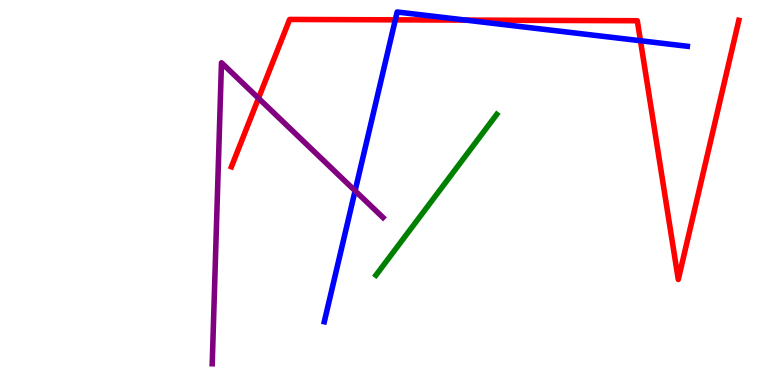[{'lines': ['blue', 'red'], 'intersections': [{'x': 5.1, 'y': 9.48}, {'x': 6.01, 'y': 9.48}, {'x': 8.26, 'y': 8.94}]}, {'lines': ['green', 'red'], 'intersections': []}, {'lines': ['purple', 'red'], 'intersections': [{'x': 3.34, 'y': 7.45}]}, {'lines': ['blue', 'green'], 'intersections': []}, {'lines': ['blue', 'purple'], 'intersections': [{'x': 4.58, 'y': 5.04}]}, {'lines': ['green', 'purple'], 'intersections': []}]